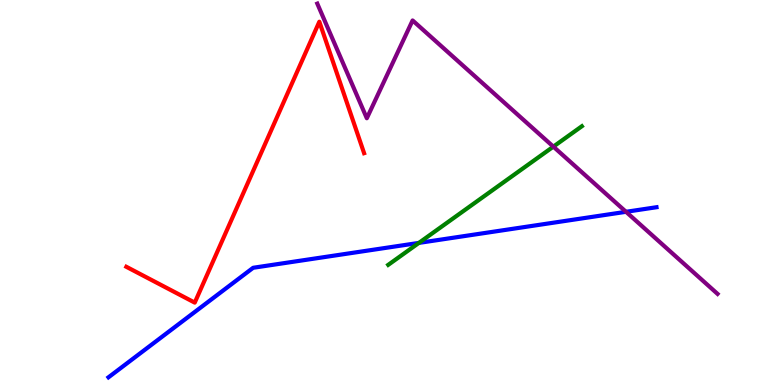[{'lines': ['blue', 'red'], 'intersections': []}, {'lines': ['green', 'red'], 'intersections': []}, {'lines': ['purple', 'red'], 'intersections': []}, {'lines': ['blue', 'green'], 'intersections': [{'x': 5.41, 'y': 3.69}]}, {'lines': ['blue', 'purple'], 'intersections': [{'x': 8.08, 'y': 4.5}]}, {'lines': ['green', 'purple'], 'intersections': [{'x': 7.14, 'y': 6.19}]}]